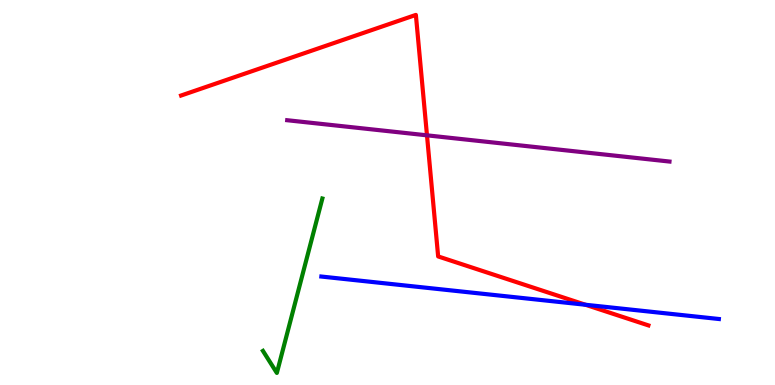[{'lines': ['blue', 'red'], 'intersections': [{'x': 7.55, 'y': 2.08}]}, {'lines': ['green', 'red'], 'intersections': []}, {'lines': ['purple', 'red'], 'intersections': [{'x': 5.51, 'y': 6.48}]}, {'lines': ['blue', 'green'], 'intersections': []}, {'lines': ['blue', 'purple'], 'intersections': []}, {'lines': ['green', 'purple'], 'intersections': []}]